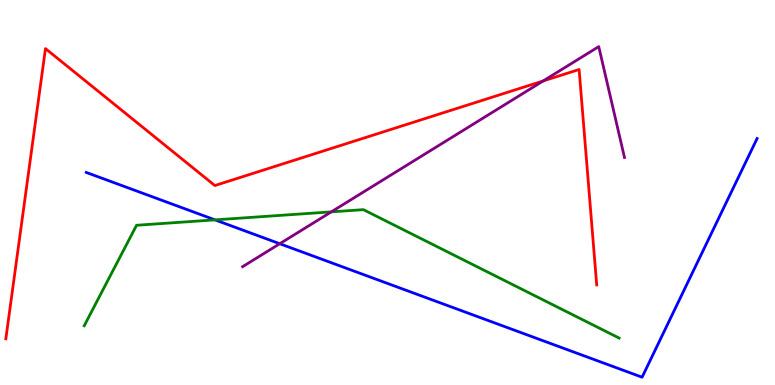[{'lines': ['blue', 'red'], 'intersections': []}, {'lines': ['green', 'red'], 'intersections': []}, {'lines': ['purple', 'red'], 'intersections': [{'x': 7.01, 'y': 7.9}]}, {'lines': ['blue', 'green'], 'intersections': [{'x': 2.77, 'y': 4.29}]}, {'lines': ['blue', 'purple'], 'intersections': [{'x': 3.61, 'y': 3.67}]}, {'lines': ['green', 'purple'], 'intersections': [{'x': 4.28, 'y': 4.5}]}]